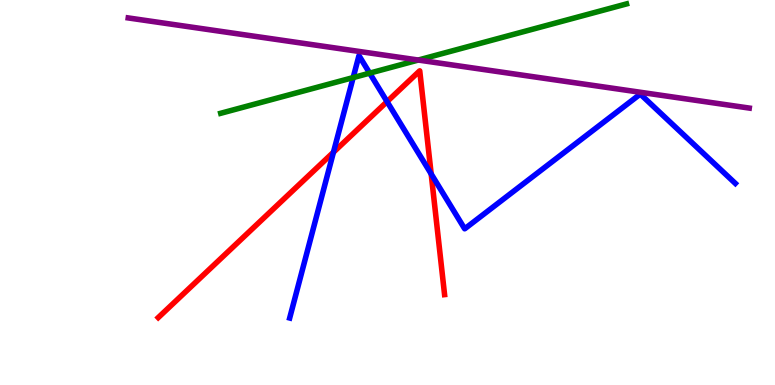[{'lines': ['blue', 'red'], 'intersections': [{'x': 4.3, 'y': 6.05}, {'x': 4.99, 'y': 7.36}, {'x': 5.56, 'y': 5.48}]}, {'lines': ['green', 'red'], 'intersections': []}, {'lines': ['purple', 'red'], 'intersections': []}, {'lines': ['blue', 'green'], 'intersections': [{'x': 4.56, 'y': 7.98}, {'x': 4.77, 'y': 8.1}]}, {'lines': ['blue', 'purple'], 'intersections': []}, {'lines': ['green', 'purple'], 'intersections': [{'x': 5.4, 'y': 8.44}]}]